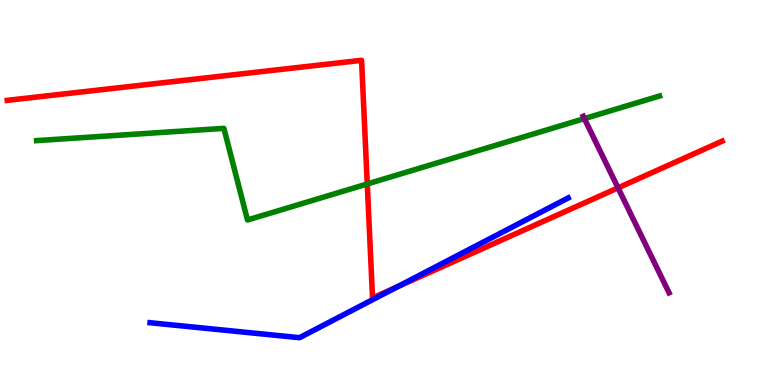[{'lines': ['blue', 'red'], 'intersections': [{'x': 5.13, 'y': 2.55}]}, {'lines': ['green', 'red'], 'intersections': [{'x': 4.74, 'y': 5.22}]}, {'lines': ['purple', 'red'], 'intersections': [{'x': 7.97, 'y': 5.12}]}, {'lines': ['blue', 'green'], 'intersections': []}, {'lines': ['blue', 'purple'], 'intersections': []}, {'lines': ['green', 'purple'], 'intersections': [{'x': 7.54, 'y': 6.92}]}]